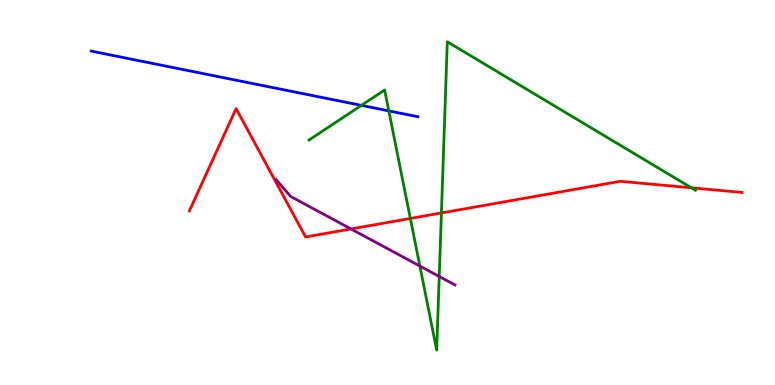[{'lines': ['blue', 'red'], 'intersections': []}, {'lines': ['green', 'red'], 'intersections': [{'x': 5.29, 'y': 4.33}, {'x': 5.7, 'y': 4.47}, {'x': 8.92, 'y': 5.12}]}, {'lines': ['purple', 'red'], 'intersections': [{'x': 4.53, 'y': 4.05}]}, {'lines': ['blue', 'green'], 'intersections': [{'x': 4.66, 'y': 7.26}, {'x': 5.02, 'y': 7.12}]}, {'lines': ['blue', 'purple'], 'intersections': []}, {'lines': ['green', 'purple'], 'intersections': [{'x': 5.42, 'y': 3.09}, {'x': 5.67, 'y': 2.82}]}]